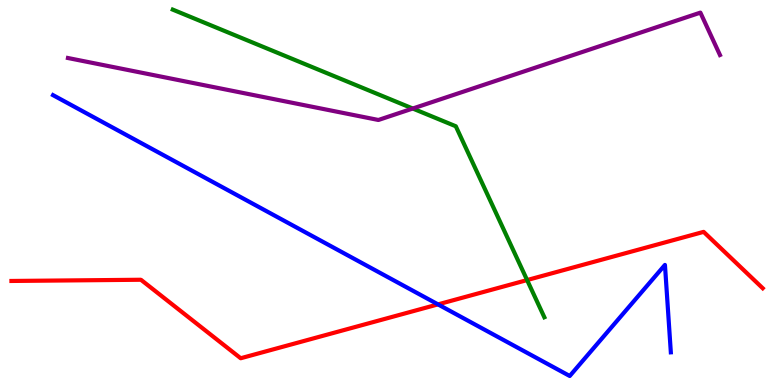[{'lines': ['blue', 'red'], 'intersections': [{'x': 5.65, 'y': 2.09}]}, {'lines': ['green', 'red'], 'intersections': [{'x': 6.8, 'y': 2.73}]}, {'lines': ['purple', 'red'], 'intersections': []}, {'lines': ['blue', 'green'], 'intersections': []}, {'lines': ['blue', 'purple'], 'intersections': []}, {'lines': ['green', 'purple'], 'intersections': [{'x': 5.33, 'y': 7.18}]}]